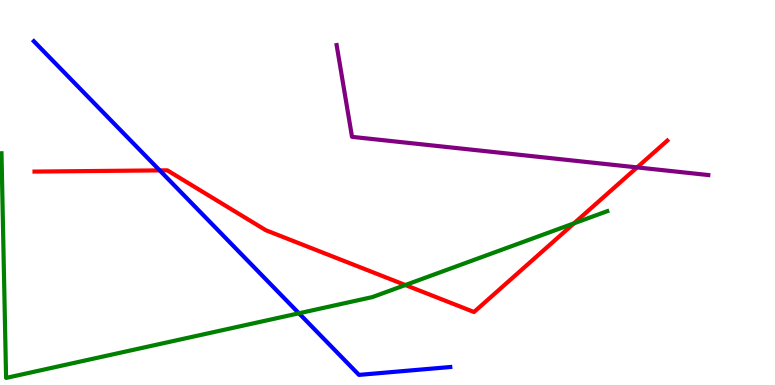[{'lines': ['blue', 'red'], 'intersections': [{'x': 2.06, 'y': 5.57}]}, {'lines': ['green', 'red'], 'intersections': [{'x': 5.23, 'y': 2.6}, {'x': 7.41, 'y': 4.2}]}, {'lines': ['purple', 'red'], 'intersections': [{'x': 8.22, 'y': 5.65}]}, {'lines': ['blue', 'green'], 'intersections': [{'x': 3.86, 'y': 1.86}]}, {'lines': ['blue', 'purple'], 'intersections': []}, {'lines': ['green', 'purple'], 'intersections': []}]